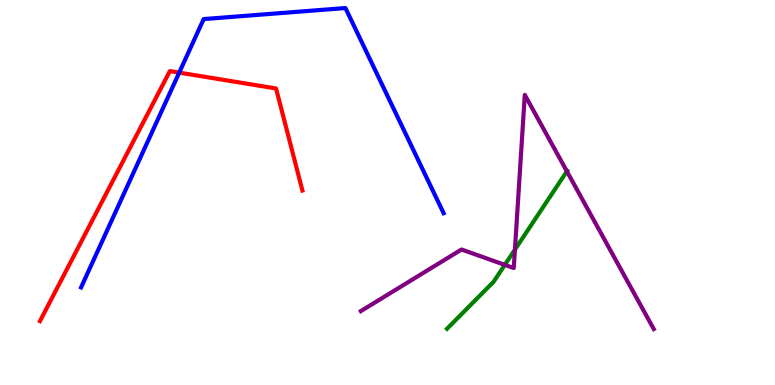[{'lines': ['blue', 'red'], 'intersections': [{'x': 2.31, 'y': 8.11}]}, {'lines': ['green', 'red'], 'intersections': []}, {'lines': ['purple', 'red'], 'intersections': []}, {'lines': ['blue', 'green'], 'intersections': []}, {'lines': ['blue', 'purple'], 'intersections': []}, {'lines': ['green', 'purple'], 'intersections': [{'x': 6.51, 'y': 3.12}, {'x': 6.64, 'y': 3.52}, {'x': 7.31, 'y': 5.55}]}]